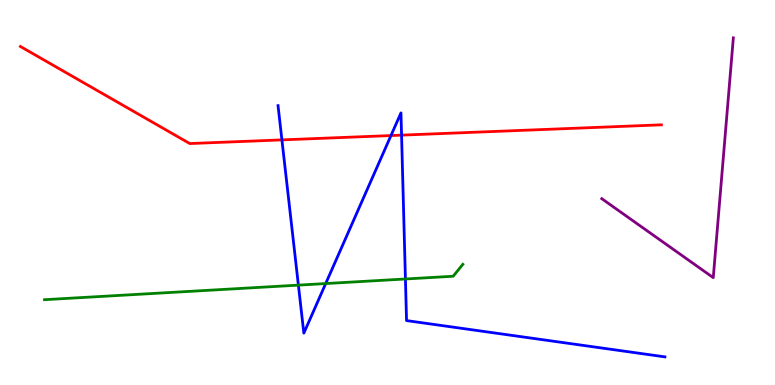[{'lines': ['blue', 'red'], 'intersections': [{'x': 3.64, 'y': 6.37}, {'x': 5.04, 'y': 6.48}, {'x': 5.18, 'y': 6.49}]}, {'lines': ['green', 'red'], 'intersections': []}, {'lines': ['purple', 'red'], 'intersections': []}, {'lines': ['blue', 'green'], 'intersections': [{'x': 3.85, 'y': 2.59}, {'x': 4.2, 'y': 2.63}, {'x': 5.23, 'y': 2.75}]}, {'lines': ['blue', 'purple'], 'intersections': []}, {'lines': ['green', 'purple'], 'intersections': []}]